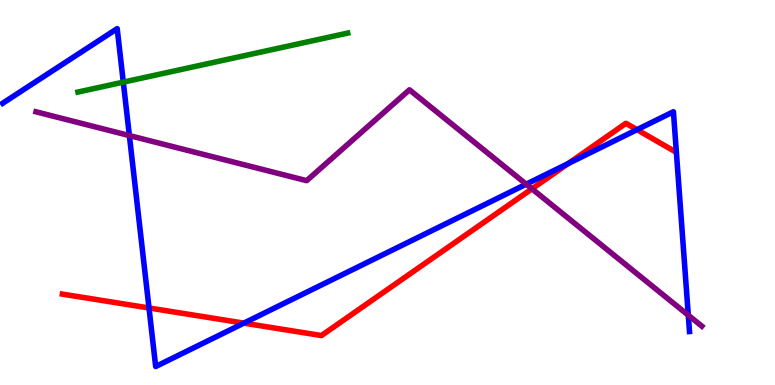[{'lines': ['blue', 'red'], 'intersections': [{'x': 1.92, 'y': 2.0}, {'x': 3.15, 'y': 1.61}, {'x': 7.33, 'y': 5.75}, {'x': 8.22, 'y': 6.63}]}, {'lines': ['green', 'red'], 'intersections': []}, {'lines': ['purple', 'red'], 'intersections': [{'x': 6.86, 'y': 5.1}]}, {'lines': ['blue', 'green'], 'intersections': [{'x': 1.59, 'y': 7.87}]}, {'lines': ['blue', 'purple'], 'intersections': [{'x': 1.67, 'y': 6.48}, {'x': 6.79, 'y': 5.22}, {'x': 8.88, 'y': 1.81}]}, {'lines': ['green', 'purple'], 'intersections': []}]